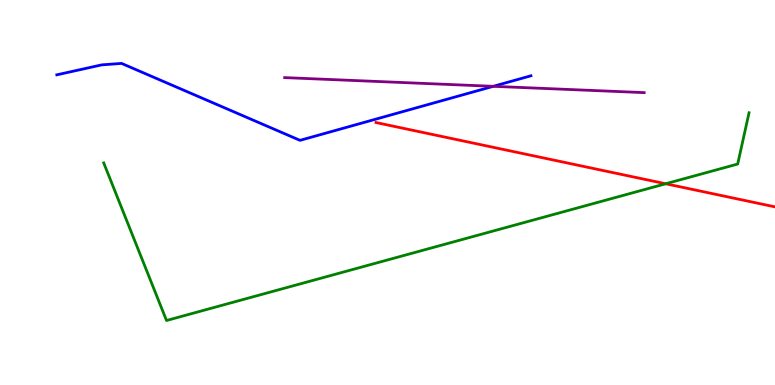[{'lines': ['blue', 'red'], 'intersections': []}, {'lines': ['green', 'red'], 'intersections': [{'x': 8.59, 'y': 5.23}]}, {'lines': ['purple', 'red'], 'intersections': []}, {'lines': ['blue', 'green'], 'intersections': []}, {'lines': ['blue', 'purple'], 'intersections': [{'x': 6.36, 'y': 7.76}]}, {'lines': ['green', 'purple'], 'intersections': []}]